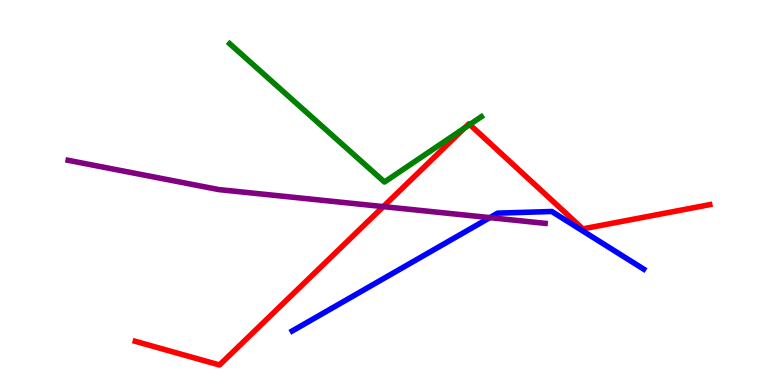[{'lines': ['blue', 'red'], 'intersections': []}, {'lines': ['green', 'red'], 'intersections': [{'x': 5.99, 'y': 6.67}, {'x': 6.06, 'y': 6.77}]}, {'lines': ['purple', 'red'], 'intersections': [{'x': 4.95, 'y': 4.63}]}, {'lines': ['blue', 'green'], 'intersections': []}, {'lines': ['blue', 'purple'], 'intersections': [{'x': 6.32, 'y': 4.35}]}, {'lines': ['green', 'purple'], 'intersections': []}]